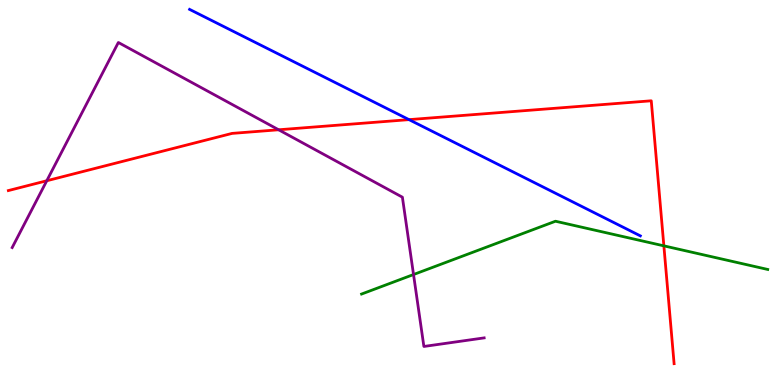[{'lines': ['blue', 'red'], 'intersections': [{'x': 5.28, 'y': 6.89}]}, {'lines': ['green', 'red'], 'intersections': [{'x': 8.57, 'y': 3.61}]}, {'lines': ['purple', 'red'], 'intersections': [{'x': 0.604, 'y': 5.31}, {'x': 3.6, 'y': 6.63}]}, {'lines': ['blue', 'green'], 'intersections': []}, {'lines': ['blue', 'purple'], 'intersections': []}, {'lines': ['green', 'purple'], 'intersections': [{'x': 5.34, 'y': 2.87}]}]